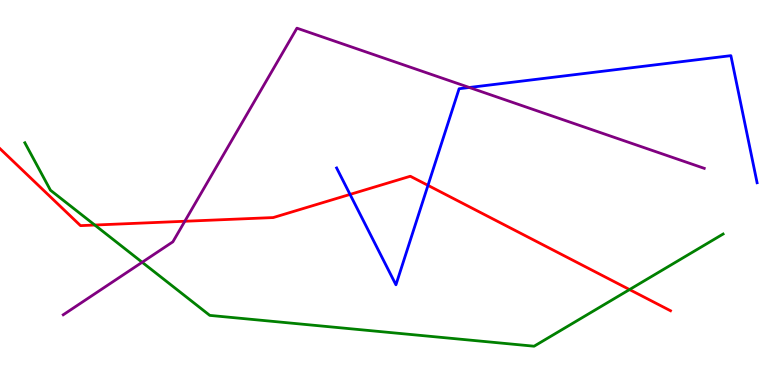[{'lines': ['blue', 'red'], 'intersections': [{'x': 4.52, 'y': 4.95}, {'x': 5.52, 'y': 5.19}]}, {'lines': ['green', 'red'], 'intersections': [{'x': 1.22, 'y': 4.15}, {'x': 8.12, 'y': 2.48}]}, {'lines': ['purple', 'red'], 'intersections': [{'x': 2.38, 'y': 4.25}]}, {'lines': ['blue', 'green'], 'intersections': []}, {'lines': ['blue', 'purple'], 'intersections': [{'x': 6.06, 'y': 7.73}]}, {'lines': ['green', 'purple'], 'intersections': [{'x': 1.83, 'y': 3.19}]}]